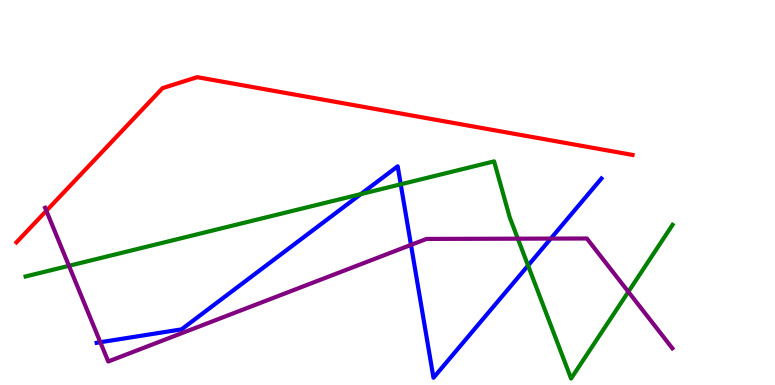[{'lines': ['blue', 'red'], 'intersections': []}, {'lines': ['green', 'red'], 'intersections': []}, {'lines': ['purple', 'red'], 'intersections': [{'x': 0.598, 'y': 4.53}]}, {'lines': ['blue', 'green'], 'intersections': [{'x': 4.66, 'y': 4.96}, {'x': 5.17, 'y': 5.21}, {'x': 6.81, 'y': 3.1}]}, {'lines': ['blue', 'purple'], 'intersections': [{'x': 1.29, 'y': 1.11}, {'x': 5.3, 'y': 3.64}, {'x': 7.11, 'y': 3.8}]}, {'lines': ['green', 'purple'], 'intersections': [{'x': 0.89, 'y': 3.1}, {'x': 6.68, 'y': 3.8}, {'x': 8.11, 'y': 2.42}]}]